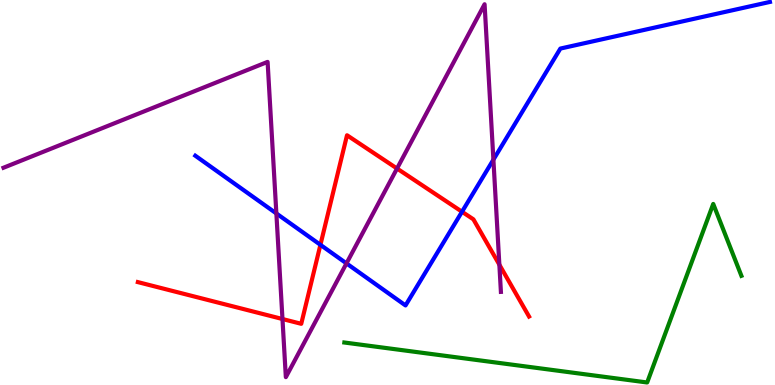[{'lines': ['blue', 'red'], 'intersections': [{'x': 4.13, 'y': 3.64}, {'x': 5.96, 'y': 4.5}]}, {'lines': ['green', 'red'], 'intersections': []}, {'lines': ['purple', 'red'], 'intersections': [{'x': 3.64, 'y': 1.71}, {'x': 5.12, 'y': 5.62}, {'x': 6.44, 'y': 3.13}]}, {'lines': ['blue', 'green'], 'intersections': []}, {'lines': ['blue', 'purple'], 'intersections': [{'x': 3.57, 'y': 4.46}, {'x': 4.47, 'y': 3.16}, {'x': 6.37, 'y': 5.85}]}, {'lines': ['green', 'purple'], 'intersections': []}]